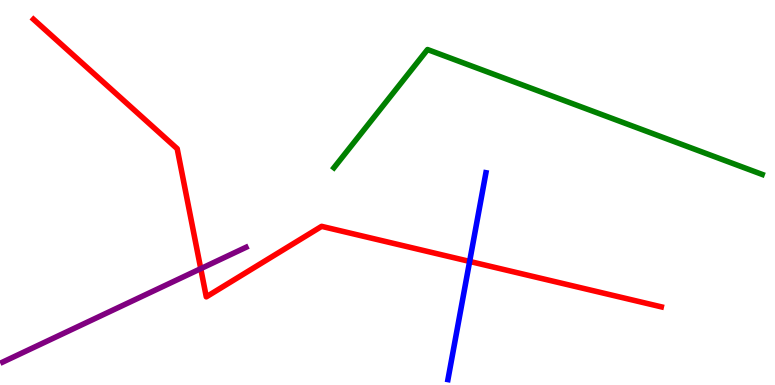[{'lines': ['blue', 'red'], 'intersections': [{'x': 6.06, 'y': 3.21}]}, {'lines': ['green', 'red'], 'intersections': []}, {'lines': ['purple', 'red'], 'intersections': [{'x': 2.59, 'y': 3.02}]}, {'lines': ['blue', 'green'], 'intersections': []}, {'lines': ['blue', 'purple'], 'intersections': []}, {'lines': ['green', 'purple'], 'intersections': []}]